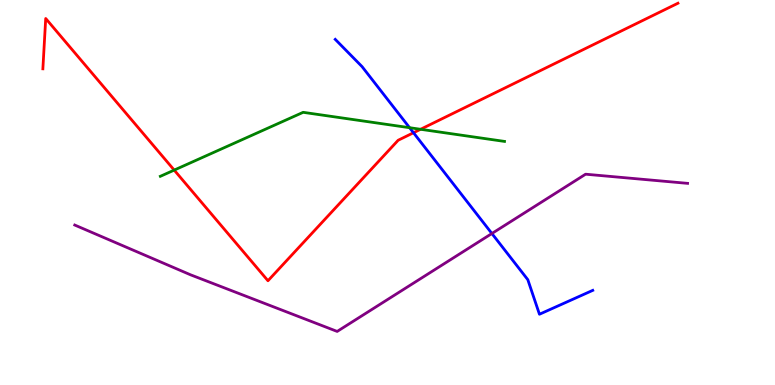[{'lines': ['blue', 'red'], 'intersections': [{'x': 5.34, 'y': 6.55}]}, {'lines': ['green', 'red'], 'intersections': [{'x': 2.25, 'y': 5.58}, {'x': 5.43, 'y': 6.64}]}, {'lines': ['purple', 'red'], 'intersections': []}, {'lines': ['blue', 'green'], 'intersections': [{'x': 5.28, 'y': 6.68}]}, {'lines': ['blue', 'purple'], 'intersections': [{'x': 6.35, 'y': 3.93}]}, {'lines': ['green', 'purple'], 'intersections': []}]